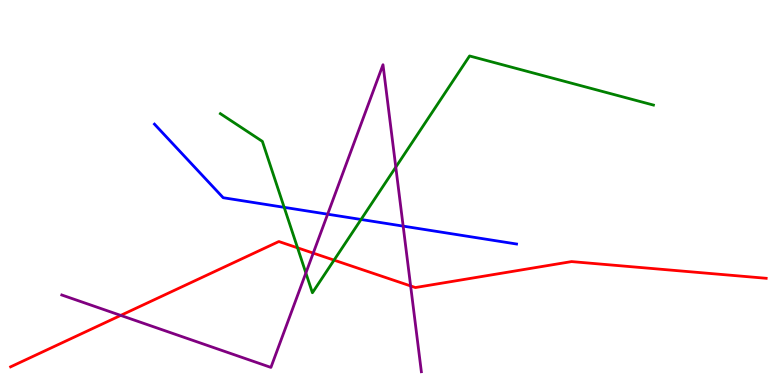[{'lines': ['blue', 'red'], 'intersections': []}, {'lines': ['green', 'red'], 'intersections': [{'x': 3.84, 'y': 3.56}, {'x': 4.31, 'y': 3.24}]}, {'lines': ['purple', 'red'], 'intersections': [{'x': 1.56, 'y': 1.81}, {'x': 4.04, 'y': 3.43}, {'x': 5.3, 'y': 2.57}]}, {'lines': ['blue', 'green'], 'intersections': [{'x': 3.67, 'y': 4.61}, {'x': 4.66, 'y': 4.3}]}, {'lines': ['blue', 'purple'], 'intersections': [{'x': 4.23, 'y': 4.44}, {'x': 5.2, 'y': 4.13}]}, {'lines': ['green', 'purple'], 'intersections': [{'x': 3.95, 'y': 2.91}, {'x': 5.11, 'y': 5.66}]}]